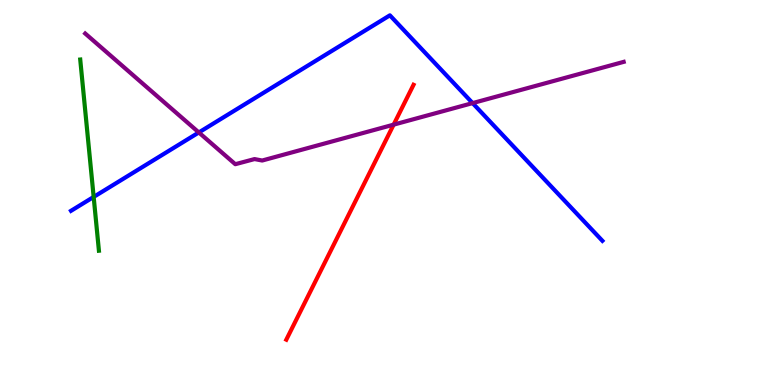[{'lines': ['blue', 'red'], 'intersections': []}, {'lines': ['green', 'red'], 'intersections': []}, {'lines': ['purple', 'red'], 'intersections': [{'x': 5.08, 'y': 6.76}]}, {'lines': ['blue', 'green'], 'intersections': [{'x': 1.21, 'y': 4.88}]}, {'lines': ['blue', 'purple'], 'intersections': [{'x': 2.57, 'y': 6.56}, {'x': 6.1, 'y': 7.32}]}, {'lines': ['green', 'purple'], 'intersections': []}]